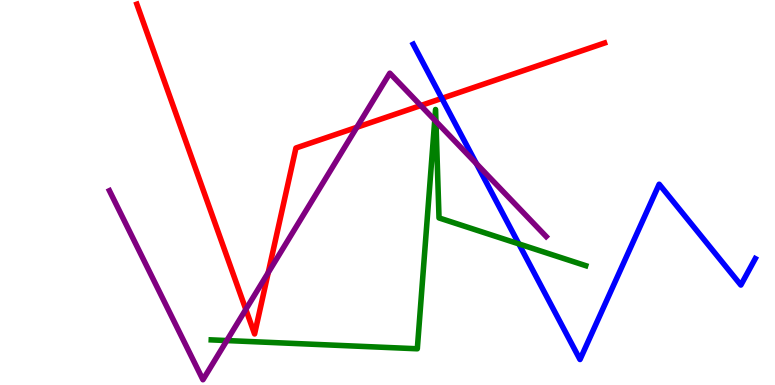[{'lines': ['blue', 'red'], 'intersections': [{'x': 5.7, 'y': 7.45}]}, {'lines': ['green', 'red'], 'intersections': []}, {'lines': ['purple', 'red'], 'intersections': [{'x': 3.17, 'y': 1.96}, {'x': 3.46, 'y': 2.92}, {'x': 4.6, 'y': 6.69}, {'x': 5.43, 'y': 7.26}]}, {'lines': ['blue', 'green'], 'intersections': [{'x': 6.69, 'y': 3.67}]}, {'lines': ['blue', 'purple'], 'intersections': [{'x': 6.15, 'y': 5.75}]}, {'lines': ['green', 'purple'], 'intersections': [{'x': 2.93, 'y': 1.15}, {'x': 5.61, 'y': 6.88}, {'x': 5.62, 'y': 6.85}]}]